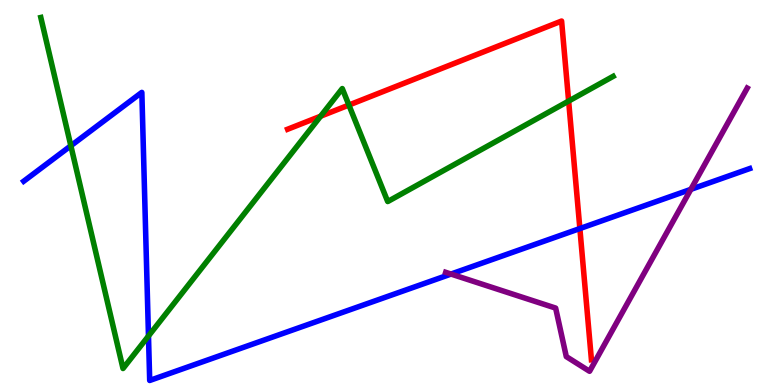[{'lines': ['blue', 'red'], 'intersections': [{'x': 7.48, 'y': 4.06}]}, {'lines': ['green', 'red'], 'intersections': [{'x': 4.14, 'y': 6.98}, {'x': 4.5, 'y': 7.27}, {'x': 7.34, 'y': 7.37}]}, {'lines': ['purple', 'red'], 'intersections': []}, {'lines': ['blue', 'green'], 'intersections': [{'x': 0.914, 'y': 6.21}, {'x': 1.92, 'y': 1.27}]}, {'lines': ['blue', 'purple'], 'intersections': [{'x': 5.82, 'y': 2.88}, {'x': 8.91, 'y': 5.08}]}, {'lines': ['green', 'purple'], 'intersections': []}]